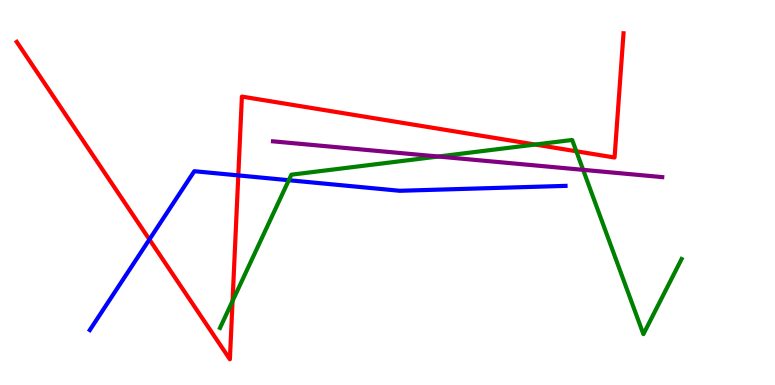[{'lines': ['blue', 'red'], 'intersections': [{'x': 1.93, 'y': 3.78}, {'x': 3.07, 'y': 5.44}]}, {'lines': ['green', 'red'], 'intersections': [{'x': 3.0, 'y': 2.18}, {'x': 6.91, 'y': 6.25}, {'x': 7.44, 'y': 6.07}]}, {'lines': ['purple', 'red'], 'intersections': []}, {'lines': ['blue', 'green'], 'intersections': [{'x': 3.73, 'y': 5.32}]}, {'lines': ['blue', 'purple'], 'intersections': []}, {'lines': ['green', 'purple'], 'intersections': [{'x': 5.66, 'y': 5.93}, {'x': 7.52, 'y': 5.59}]}]